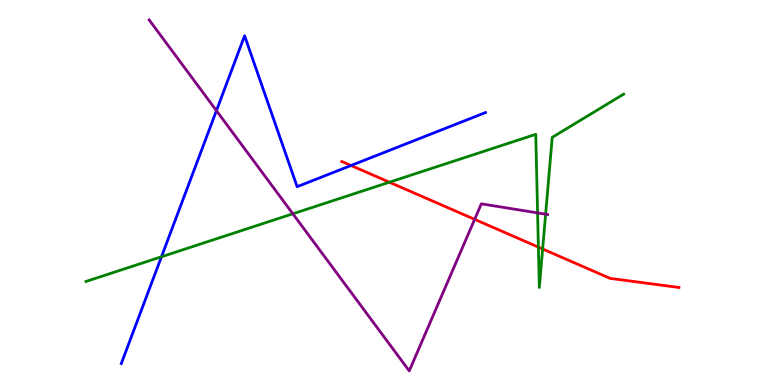[{'lines': ['blue', 'red'], 'intersections': [{'x': 4.53, 'y': 5.7}]}, {'lines': ['green', 'red'], 'intersections': [{'x': 5.02, 'y': 5.27}, {'x': 6.95, 'y': 3.58}, {'x': 7.0, 'y': 3.53}]}, {'lines': ['purple', 'red'], 'intersections': [{'x': 6.12, 'y': 4.3}]}, {'lines': ['blue', 'green'], 'intersections': [{'x': 2.08, 'y': 3.33}]}, {'lines': ['blue', 'purple'], 'intersections': [{'x': 2.79, 'y': 7.13}]}, {'lines': ['green', 'purple'], 'intersections': [{'x': 3.78, 'y': 4.45}, {'x': 6.94, 'y': 4.47}, {'x': 7.04, 'y': 4.44}]}]